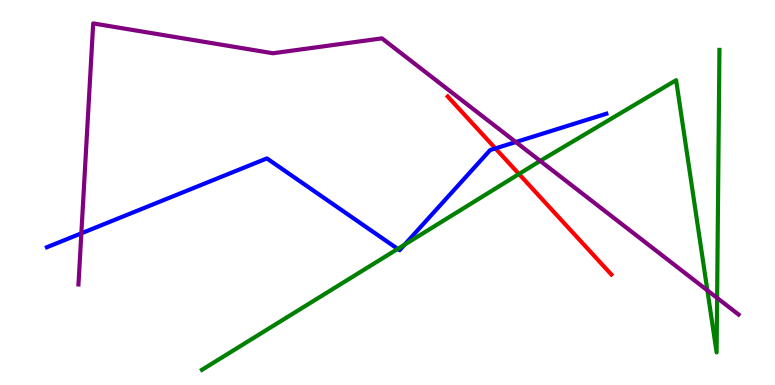[{'lines': ['blue', 'red'], 'intersections': [{'x': 6.39, 'y': 6.15}]}, {'lines': ['green', 'red'], 'intersections': [{'x': 6.7, 'y': 5.48}]}, {'lines': ['purple', 'red'], 'intersections': []}, {'lines': ['blue', 'green'], 'intersections': [{'x': 5.13, 'y': 3.53}, {'x': 5.22, 'y': 3.65}]}, {'lines': ['blue', 'purple'], 'intersections': [{'x': 1.05, 'y': 3.94}, {'x': 6.66, 'y': 6.31}]}, {'lines': ['green', 'purple'], 'intersections': [{'x': 6.97, 'y': 5.82}, {'x': 9.13, 'y': 2.46}, {'x': 9.25, 'y': 2.26}]}]